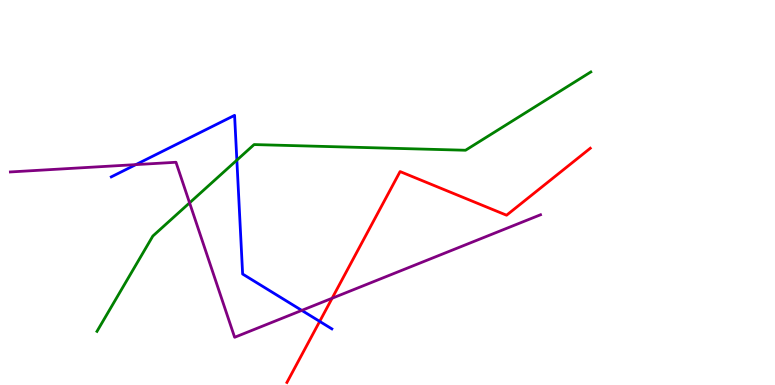[{'lines': ['blue', 'red'], 'intersections': [{'x': 4.13, 'y': 1.65}]}, {'lines': ['green', 'red'], 'intersections': []}, {'lines': ['purple', 'red'], 'intersections': [{'x': 4.29, 'y': 2.25}]}, {'lines': ['blue', 'green'], 'intersections': [{'x': 3.06, 'y': 5.84}]}, {'lines': ['blue', 'purple'], 'intersections': [{'x': 1.75, 'y': 5.72}, {'x': 3.89, 'y': 1.94}]}, {'lines': ['green', 'purple'], 'intersections': [{'x': 2.45, 'y': 4.73}]}]